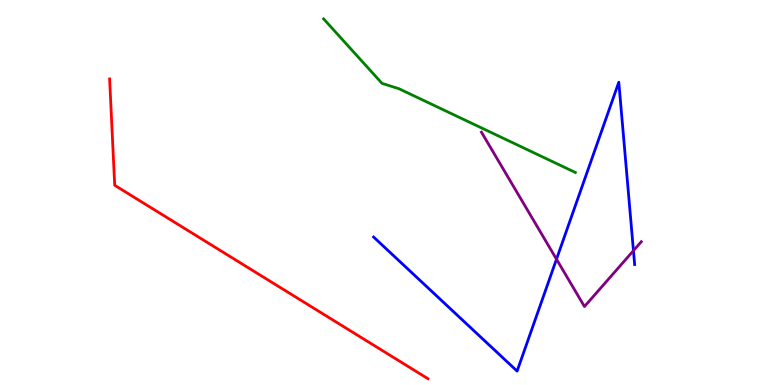[{'lines': ['blue', 'red'], 'intersections': []}, {'lines': ['green', 'red'], 'intersections': []}, {'lines': ['purple', 'red'], 'intersections': []}, {'lines': ['blue', 'green'], 'intersections': []}, {'lines': ['blue', 'purple'], 'intersections': [{'x': 7.18, 'y': 3.27}, {'x': 8.17, 'y': 3.49}]}, {'lines': ['green', 'purple'], 'intersections': []}]